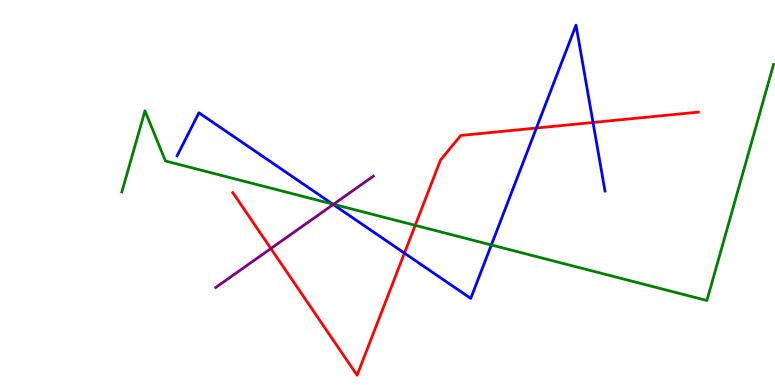[{'lines': ['blue', 'red'], 'intersections': [{'x': 5.22, 'y': 3.43}, {'x': 6.92, 'y': 6.67}, {'x': 7.65, 'y': 6.82}]}, {'lines': ['green', 'red'], 'intersections': [{'x': 5.36, 'y': 4.15}]}, {'lines': ['purple', 'red'], 'intersections': [{'x': 3.5, 'y': 3.54}]}, {'lines': ['blue', 'green'], 'intersections': [{'x': 4.29, 'y': 4.7}, {'x': 6.34, 'y': 3.64}]}, {'lines': ['blue', 'purple'], 'intersections': [{'x': 4.3, 'y': 4.69}]}, {'lines': ['green', 'purple'], 'intersections': [{'x': 4.3, 'y': 4.69}]}]